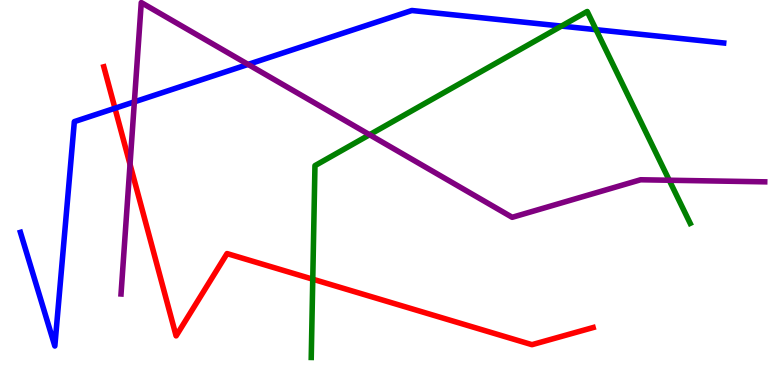[{'lines': ['blue', 'red'], 'intersections': [{'x': 1.48, 'y': 7.19}]}, {'lines': ['green', 'red'], 'intersections': [{'x': 4.04, 'y': 2.75}]}, {'lines': ['purple', 'red'], 'intersections': [{'x': 1.68, 'y': 5.73}]}, {'lines': ['blue', 'green'], 'intersections': [{'x': 7.24, 'y': 9.32}, {'x': 7.69, 'y': 9.23}]}, {'lines': ['blue', 'purple'], 'intersections': [{'x': 1.73, 'y': 7.35}, {'x': 3.2, 'y': 8.33}]}, {'lines': ['green', 'purple'], 'intersections': [{'x': 4.77, 'y': 6.5}, {'x': 8.64, 'y': 5.32}]}]